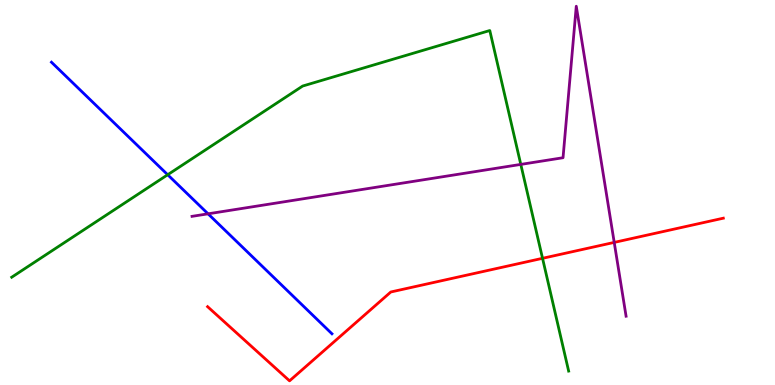[{'lines': ['blue', 'red'], 'intersections': []}, {'lines': ['green', 'red'], 'intersections': [{'x': 7.0, 'y': 3.29}]}, {'lines': ['purple', 'red'], 'intersections': [{'x': 7.93, 'y': 3.7}]}, {'lines': ['blue', 'green'], 'intersections': [{'x': 2.16, 'y': 5.46}]}, {'lines': ['blue', 'purple'], 'intersections': [{'x': 2.68, 'y': 4.45}]}, {'lines': ['green', 'purple'], 'intersections': [{'x': 6.72, 'y': 5.73}]}]